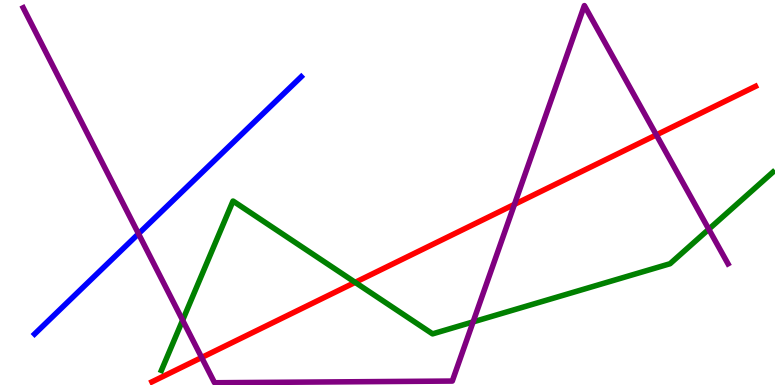[{'lines': ['blue', 'red'], 'intersections': []}, {'lines': ['green', 'red'], 'intersections': [{'x': 4.58, 'y': 2.67}]}, {'lines': ['purple', 'red'], 'intersections': [{'x': 2.6, 'y': 0.714}, {'x': 6.64, 'y': 4.69}, {'x': 8.47, 'y': 6.5}]}, {'lines': ['blue', 'green'], 'intersections': []}, {'lines': ['blue', 'purple'], 'intersections': [{'x': 1.79, 'y': 3.93}]}, {'lines': ['green', 'purple'], 'intersections': [{'x': 2.36, 'y': 1.68}, {'x': 6.1, 'y': 1.64}, {'x': 9.15, 'y': 4.05}]}]